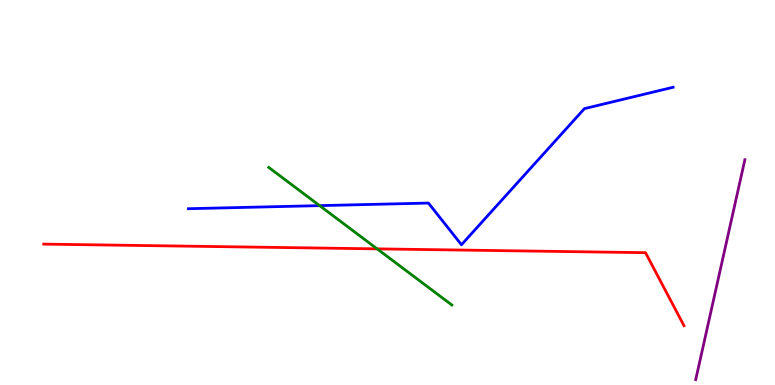[{'lines': ['blue', 'red'], 'intersections': []}, {'lines': ['green', 'red'], 'intersections': [{'x': 4.87, 'y': 3.54}]}, {'lines': ['purple', 'red'], 'intersections': []}, {'lines': ['blue', 'green'], 'intersections': [{'x': 4.12, 'y': 4.66}]}, {'lines': ['blue', 'purple'], 'intersections': []}, {'lines': ['green', 'purple'], 'intersections': []}]